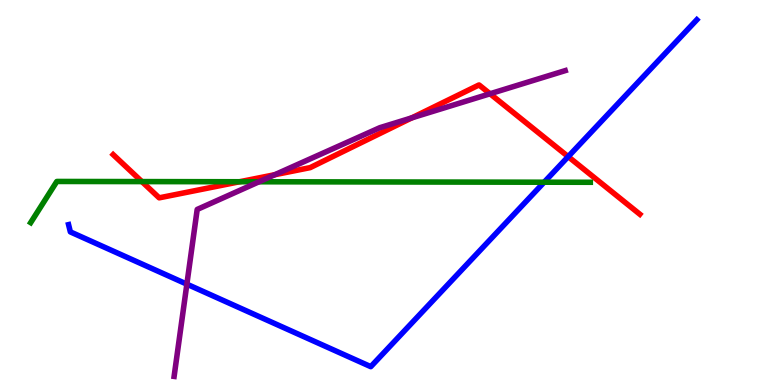[{'lines': ['blue', 'red'], 'intersections': [{'x': 7.33, 'y': 5.93}]}, {'lines': ['green', 'red'], 'intersections': [{'x': 1.83, 'y': 5.28}, {'x': 3.09, 'y': 5.28}]}, {'lines': ['purple', 'red'], 'intersections': [{'x': 3.55, 'y': 5.46}, {'x': 5.31, 'y': 6.94}, {'x': 6.32, 'y': 7.56}]}, {'lines': ['blue', 'green'], 'intersections': [{'x': 7.02, 'y': 5.27}]}, {'lines': ['blue', 'purple'], 'intersections': [{'x': 2.41, 'y': 2.62}]}, {'lines': ['green', 'purple'], 'intersections': [{'x': 3.34, 'y': 5.28}]}]